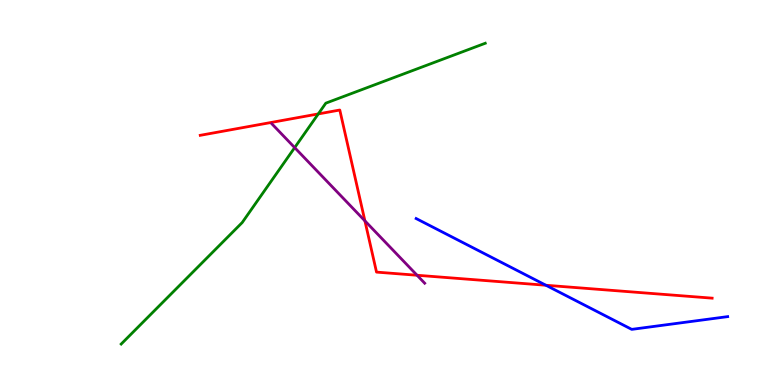[{'lines': ['blue', 'red'], 'intersections': [{'x': 7.04, 'y': 2.59}]}, {'lines': ['green', 'red'], 'intersections': [{'x': 4.11, 'y': 7.04}]}, {'lines': ['purple', 'red'], 'intersections': [{'x': 4.71, 'y': 4.26}, {'x': 5.38, 'y': 2.85}]}, {'lines': ['blue', 'green'], 'intersections': []}, {'lines': ['blue', 'purple'], 'intersections': []}, {'lines': ['green', 'purple'], 'intersections': [{'x': 3.8, 'y': 6.17}]}]